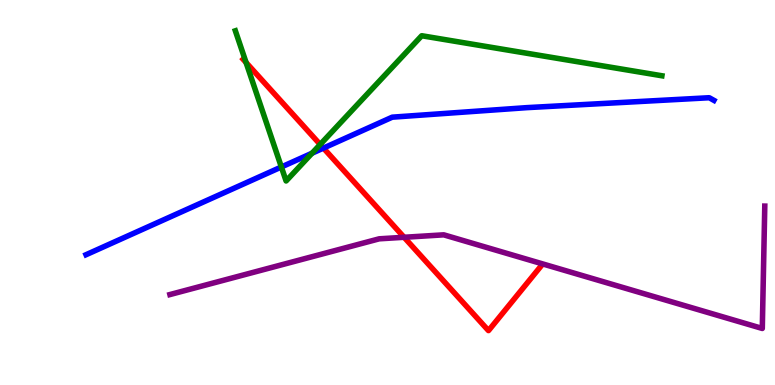[{'lines': ['blue', 'red'], 'intersections': [{'x': 4.17, 'y': 6.15}]}, {'lines': ['green', 'red'], 'intersections': [{'x': 3.18, 'y': 8.38}, {'x': 4.13, 'y': 6.25}]}, {'lines': ['purple', 'red'], 'intersections': [{'x': 5.21, 'y': 3.84}]}, {'lines': ['blue', 'green'], 'intersections': [{'x': 3.63, 'y': 5.66}, {'x': 4.03, 'y': 6.02}]}, {'lines': ['blue', 'purple'], 'intersections': []}, {'lines': ['green', 'purple'], 'intersections': []}]